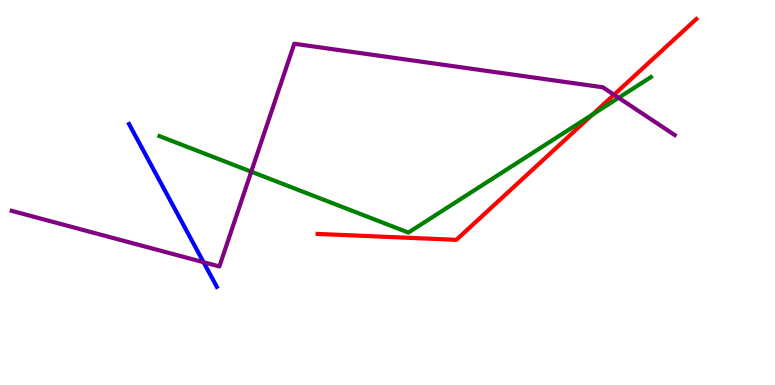[{'lines': ['blue', 'red'], 'intersections': []}, {'lines': ['green', 'red'], 'intersections': [{'x': 7.65, 'y': 7.03}]}, {'lines': ['purple', 'red'], 'intersections': [{'x': 7.92, 'y': 7.54}]}, {'lines': ['blue', 'green'], 'intersections': []}, {'lines': ['blue', 'purple'], 'intersections': [{'x': 2.63, 'y': 3.19}]}, {'lines': ['green', 'purple'], 'intersections': [{'x': 3.24, 'y': 5.54}, {'x': 7.98, 'y': 7.46}]}]